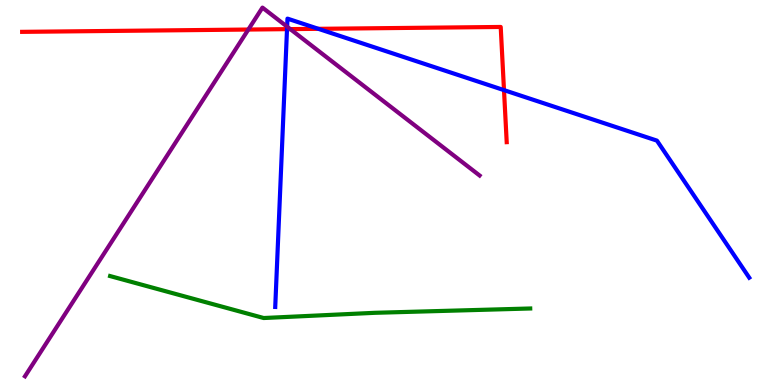[{'lines': ['blue', 'red'], 'intersections': [{'x': 3.7, 'y': 9.24}, {'x': 4.11, 'y': 9.25}, {'x': 6.5, 'y': 7.66}]}, {'lines': ['green', 'red'], 'intersections': []}, {'lines': ['purple', 'red'], 'intersections': [{'x': 3.2, 'y': 9.23}, {'x': 3.75, 'y': 9.24}]}, {'lines': ['blue', 'green'], 'intersections': []}, {'lines': ['blue', 'purple'], 'intersections': [{'x': 3.7, 'y': 9.31}]}, {'lines': ['green', 'purple'], 'intersections': []}]